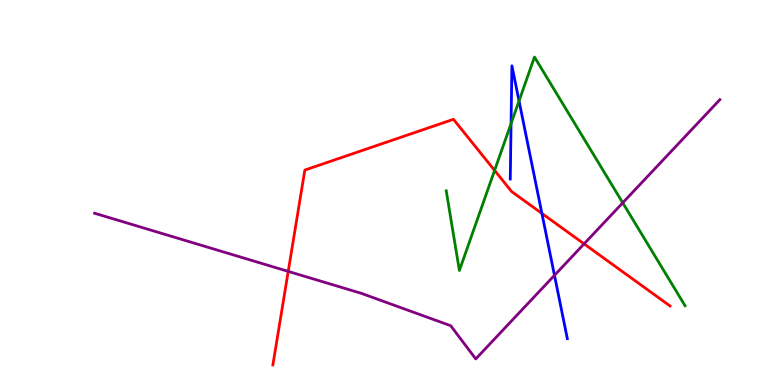[{'lines': ['blue', 'red'], 'intersections': [{'x': 6.99, 'y': 4.46}]}, {'lines': ['green', 'red'], 'intersections': [{'x': 6.38, 'y': 5.57}]}, {'lines': ['purple', 'red'], 'intersections': [{'x': 3.72, 'y': 2.95}, {'x': 7.54, 'y': 3.67}]}, {'lines': ['blue', 'green'], 'intersections': [{'x': 6.59, 'y': 6.79}, {'x': 6.7, 'y': 7.38}]}, {'lines': ['blue', 'purple'], 'intersections': [{'x': 7.15, 'y': 2.85}]}, {'lines': ['green', 'purple'], 'intersections': [{'x': 8.04, 'y': 4.73}]}]